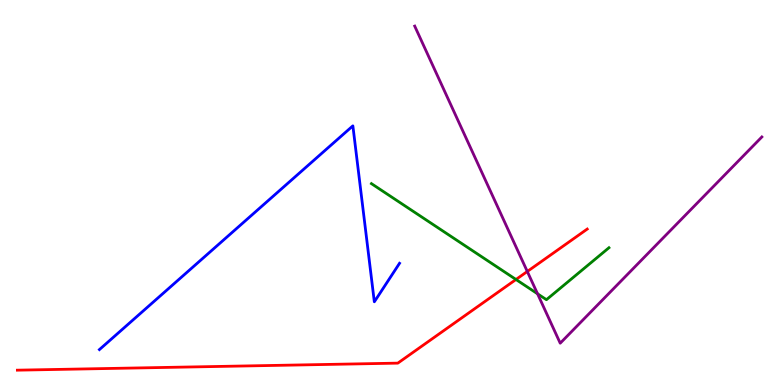[{'lines': ['blue', 'red'], 'intersections': []}, {'lines': ['green', 'red'], 'intersections': [{'x': 6.66, 'y': 2.74}]}, {'lines': ['purple', 'red'], 'intersections': [{'x': 6.8, 'y': 2.95}]}, {'lines': ['blue', 'green'], 'intersections': []}, {'lines': ['blue', 'purple'], 'intersections': []}, {'lines': ['green', 'purple'], 'intersections': [{'x': 6.94, 'y': 2.37}]}]